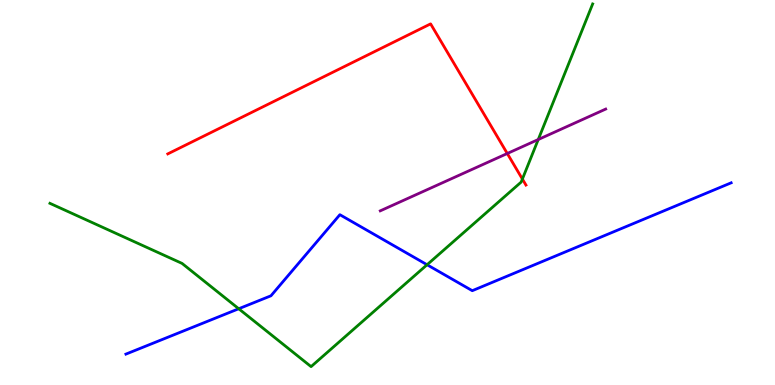[{'lines': ['blue', 'red'], 'intersections': []}, {'lines': ['green', 'red'], 'intersections': [{'x': 6.74, 'y': 5.35}]}, {'lines': ['purple', 'red'], 'intersections': [{'x': 6.55, 'y': 6.01}]}, {'lines': ['blue', 'green'], 'intersections': [{'x': 3.08, 'y': 1.98}, {'x': 5.51, 'y': 3.12}]}, {'lines': ['blue', 'purple'], 'intersections': []}, {'lines': ['green', 'purple'], 'intersections': [{'x': 6.95, 'y': 6.38}]}]